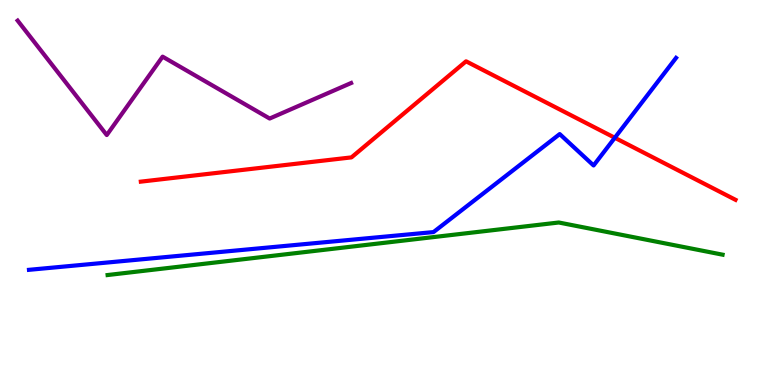[{'lines': ['blue', 'red'], 'intersections': [{'x': 7.93, 'y': 6.42}]}, {'lines': ['green', 'red'], 'intersections': []}, {'lines': ['purple', 'red'], 'intersections': []}, {'lines': ['blue', 'green'], 'intersections': []}, {'lines': ['blue', 'purple'], 'intersections': []}, {'lines': ['green', 'purple'], 'intersections': []}]